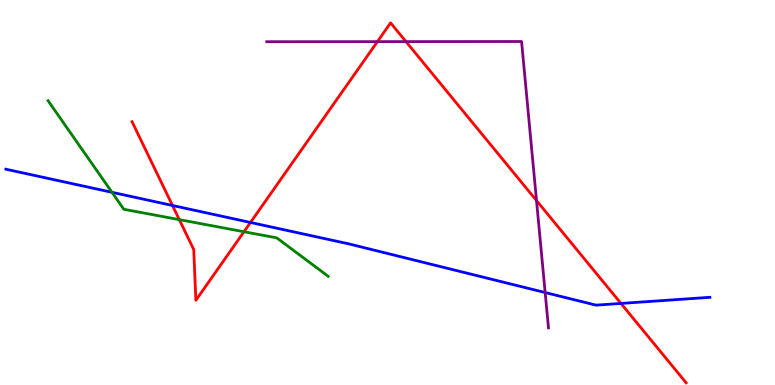[{'lines': ['blue', 'red'], 'intersections': [{'x': 2.23, 'y': 4.66}, {'x': 3.23, 'y': 4.22}, {'x': 8.01, 'y': 2.12}]}, {'lines': ['green', 'red'], 'intersections': [{'x': 2.31, 'y': 4.29}, {'x': 3.15, 'y': 3.98}]}, {'lines': ['purple', 'red'], 'intersections': [{'x': 4.87, 'y': 8.92}, {'x': 5.24, 'y': 8.92}, {'x': 6.92, 'y': 4.79}]}, {'lines': ['blue', 'green'], 'intersections': [{'x': 1.45, 'y': 5.0}]}, {'lines': ['blue', 'purple'], 'intersections': [{'x': 7.03, 'y': 2.4}]}, {'lines': ['green', 'purple'], 'intersections': []}]